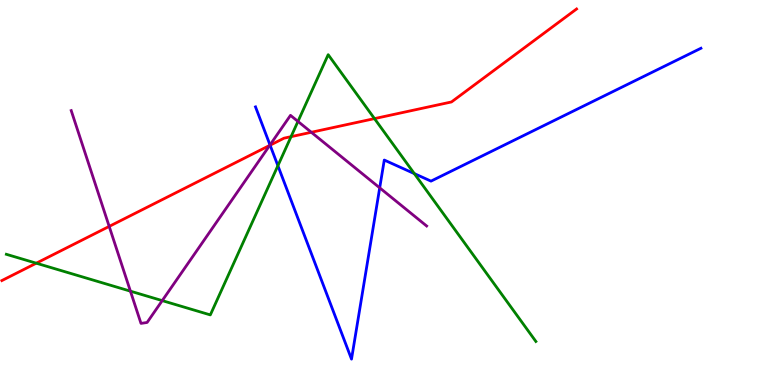[{'lines': ['blue', 'red'], 'intersections': [{'x': 3.49, 'y': 6.23}]}, {'lines': ['green', 'red'], 'intersections': [{'x': 0.468, 'y': 3.16}, {'x': 3.76, 'y': 6.45}, {'x': 4.83, 'y': 6.92}]}, {'lines': ['purple', 'red'], 'intersections': [{'x': 1.41, 'y': 4.12}, {'x': 3.48, 'y': 6.22}, {'x': 4.02, 'y': 6.56}]}, {'lines': ['blue', 'green'], 'intersections': [{'x': 3.59, 'y': 5.7}, {'x': 5.35, 'y': 5.49}]}, {'lines': ['blue', 'purple'], 'intersections': [{'x': 3.48, 'y': 6.23}, {'x': 4.9, 'y': 5.12}]}, {'lines': ['green', 'purple'], 'intersections': [{'x': 1.68, 'y': 2.44}, {'x': 2.09, 'y': 2.19}, {'x': 3.84, 'y': 6.85}]}]